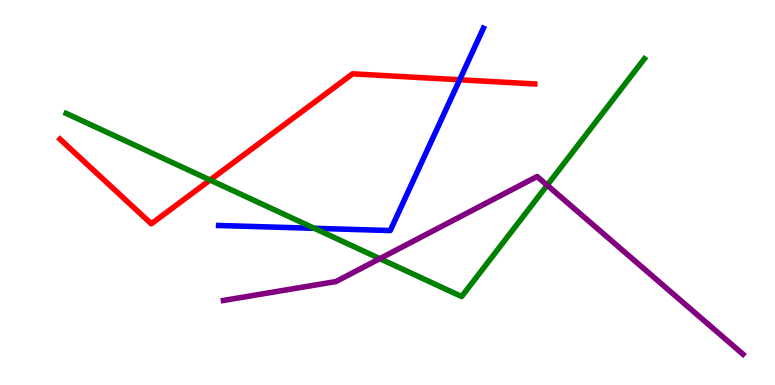[{'lines': ['blue', 'red'], 'intersections': [{'x': 5.93, 'y': 7.93}]}, {'lines': ['green', 'red'], 'intersections': [{'x': 2.71, 'y': 5.32}]}, {'lines': ['purple', 'red'], 'intersections': []}, {'lines': ['blue', 'green'], 'intersections': [{'x': 4.06, 'y': 4.07}]}, {'lines': ['blue', 'purple'], 'intersections': []}, {'lines': ['green', 'purple'], 'intersections': [{'x': 4.9, 'y': 3.28}, {'x': 7.06, 'y': 5.19}]}]